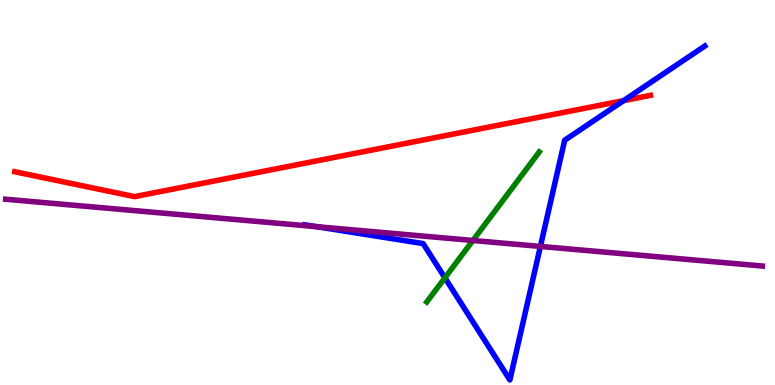[{'lines': ['blue', 'red'], 'intersections': [{'x': 8.05, 'y': 7.39}]}, {'lines': ['green', 'red'], 'intersections': []}, {'lines': ['purple', 'red'], 'intersections': []}, {'lines': ['blue', 'green'], 'intersections': [{'x': 5.74, 'y': 2.78}]}, {'lines': ['blue', 'purple'], 'intersections': [{'x': 4.09, 'y': 4.11}, {'x': 6.97, 'y': 3.6}]}, {'lines': ['green', 'purple'], 'intersections': [{'x': 6.1, 'y': 3.75}]}]